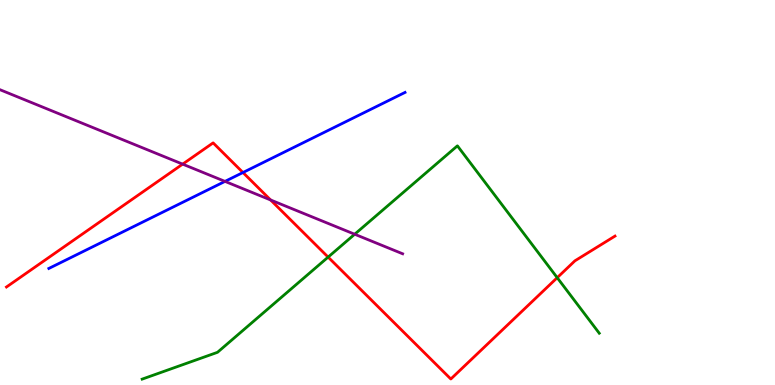[{'lines': ['blue', 'red'], 'intersections': [{'x': 3.13, 'y': 5.52}]}, {'lines': ['green', 'red'], 'intersections': [{'x': 4.23, 'y': 3.32}, {'x': 7.19, 'y': 2.79}]}, {'lines': ['purple', 'red'], 'intersections': [{'x': 2.36, 'y': 5.74}, {'x': 3.49, 'y': 4.81}]}, {'lines': ['blue', 'green'], 'intersections': []}, {'lines': ['blue', 'purple'], 'intersections': [{'x': 2.9, 'y': 5.29}]}, {'lines': ['green', 'purple'], 'intersections': [{'x': 4.58, 'y': 3.92}]}]